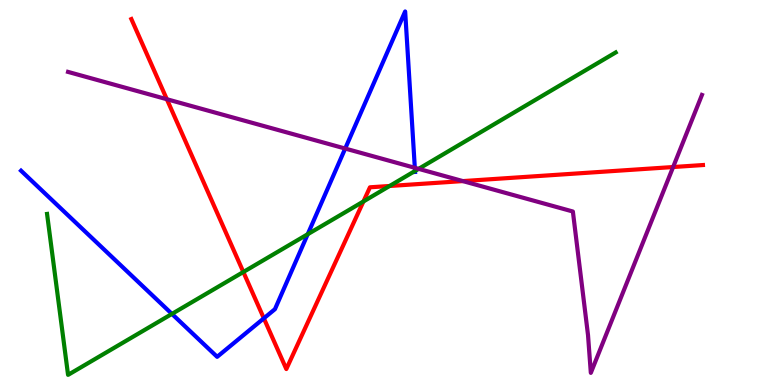[{'lines': ['blue', 'red'], 'intersections': [{'x': 3.4, 'y': 1.73}]}, {'lines': ['green', 'red'], 'intersections': [{'x': 3.14, 'y': 2.94}, {'x': 4.69, 'y': 4.77}, {'x': 5.03, 'y': 5.17}]}, {'lines': ['purple', 'red'], 'intersections': [{'x': 2.15, 'y': 7.42}, {'x': 5.97, 'y': 5.3}, {'x': 8.69, 'y': 5.66}]}, {'lines': ['blue', 'green'], 'intersections': [{'x': 2.22, 'y': 1.85}, {'x': 3.97, 'y': 3.92}, {'x': 5.36, 'y': 5.56}]}, {'lines': ['blue', 'purple'], 'intersections': [{'x': 4.45, 'y': 6.14}, {'x': 5.35, 'y': 5.64}]}, {'lines': ['green', 'purple'], 'intersections': [{'x': 5.4, 'y': 5.61}]}]